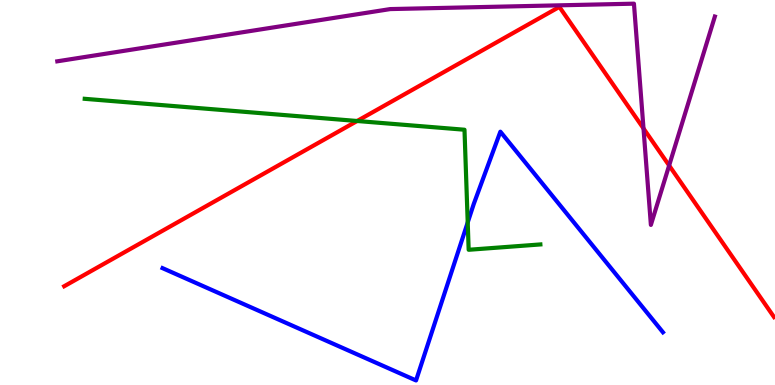[{'lines': ['blue', 'red'], 'intersections': []}, {'lines': ['green', 'red'], 'intersections': [{'x': 4.61, 'y': 6.86}]}, {'lines': ['purple', 'red'], 'intersections': [{'x': 8.3, 'y': 6.66}, {'x': 8.63, 'y': 5.7}]}, {'lines': ['blue', 'green'], 'intersections': [{'x': 6.04, 'y': 4.22}]}, {'lines': ['blue', 'purple'], 'intersections': []}, {'lines': ['green', 'purple'], 'intersections': []}]